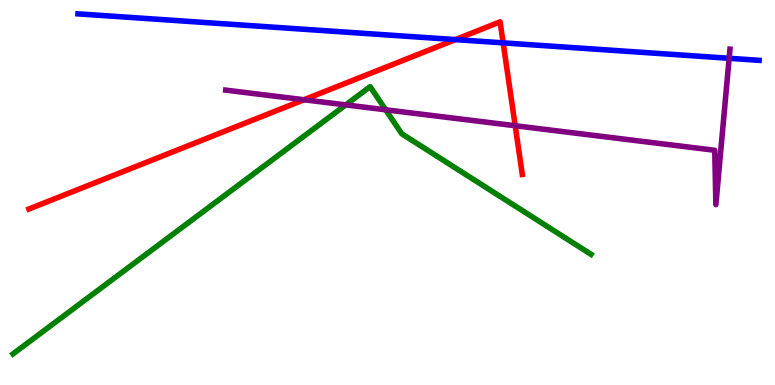[{'lines': ['blue', 'red'], 'intersections': [{'x': 5.88, 'y': 8.97}, {'x': 6.49, 'y': 8.89}]}, {'lines': ['green', 'red'], 'intersections': []}, {'lines': ['purple', 'red'], 'intersections': [{'x': 3.92, 'y': 7.41}, {'x': 6.65, 'y': 6.73}]}, {'lines': ['blue', 'green'], 'intersections': []}, {'lines': ['blue', 'purple'], 'intersections': [{'x': 9.41, 'y': 8.49}]}, {'lines': ['green', 'purple'], 'intersections': [{'x': 4.46, 'y': 7.28}, {'x': 4.98, 'y': 7.15}]}]